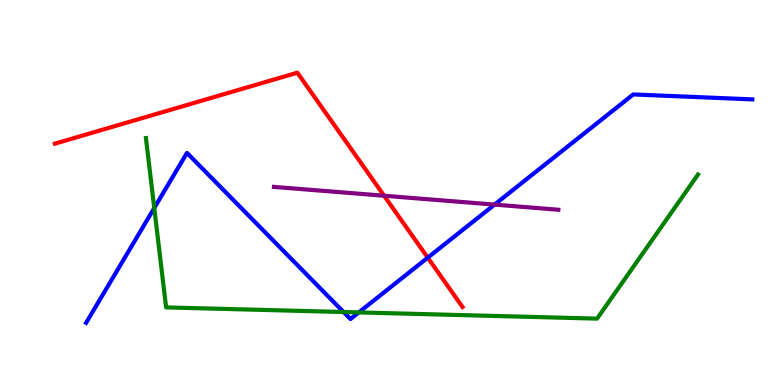[{'lines': ['blue', 'red'], 'intersections': [{'x': 5.52, 'y': 3.31}]}, {'lines': ['green', 'red'], 'intersections': []}, {'lines': ['purple', 'red'], 'intersections': [{'x': 4.96, 'y': 4.92}]}, {'lines': ['blue', 'green'], 'intersections': [{'x': 1.99, 'y': 4.6}, {'x': 4.43, 'y': 1.9}, {'x': 4.63, 'y': 1.89}]}, {'lines': ['blue', 'purple'], 'intersections': [{'x': 6.38, 'y': 4.69}]}, {'lines': ['green', 'purple'], 'intersections': []}]